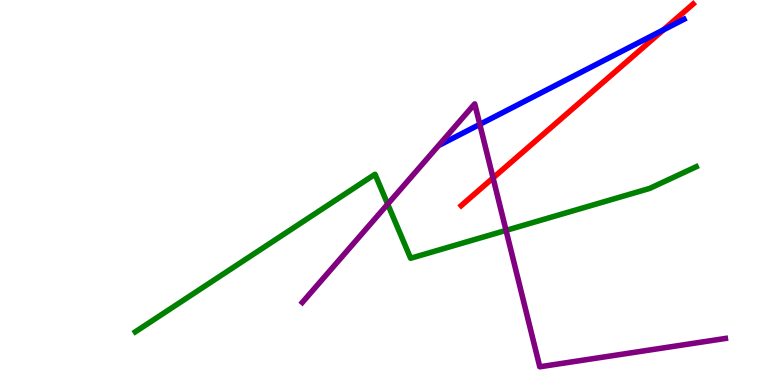[{'lines': ['blue', 'red'], 'intersections': [{'x': 8.56, 'y': 9.22}]}, {'lines': ['green', 'red'], 'intersections': []}, {'lines': ['purple', 'red'], 'intersections': [{'x': 6.36, 'y': 5.38}]}, {'lines': ['blue', 'green'], 'intersections': []}, {'lines': ['blue', 'purple'], 'intersections': [{'x': 6.19, 'y': 6.77}]}, {'lines': ['green', 'purple'], 'intersections': [{'x': 5.0, 'y': 4.7}, {'x': 6.53, 'y': 4.02}]}]